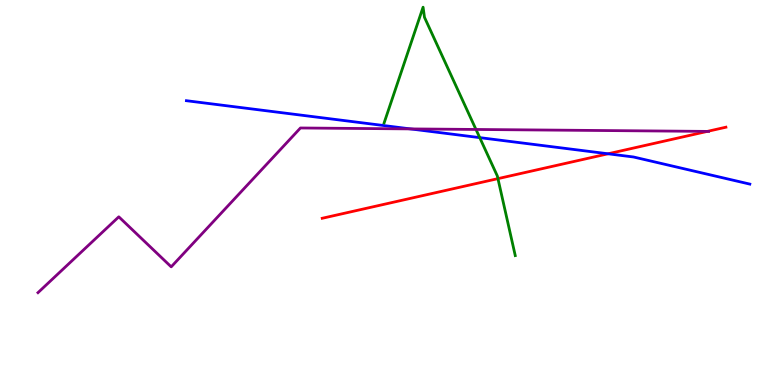[{'lines': ['blue', 'red'], 'intersections': [{'x': 7.85, 'y': 6.01}]}, {'lines': ['green', 'red'], 'intersections': [{'x': 6.43, 'y': 5.36}]}, {'lines': ['purple', 'red'], 'intersections': [{'x': 9.13, 'y': 6.59}]}, {'lines': ['blue', 'green'], 'intersections': [{'x': 6.19, 'y': 6.43}]}, {'lines': ['blue', 'purple'], 'intersections': [{'x': 5.3, 'y': 6.65}]}, {'lines': ['green', 'purple'], 'intersections': [{'x': 6.14, 'y': 6.64}]}]